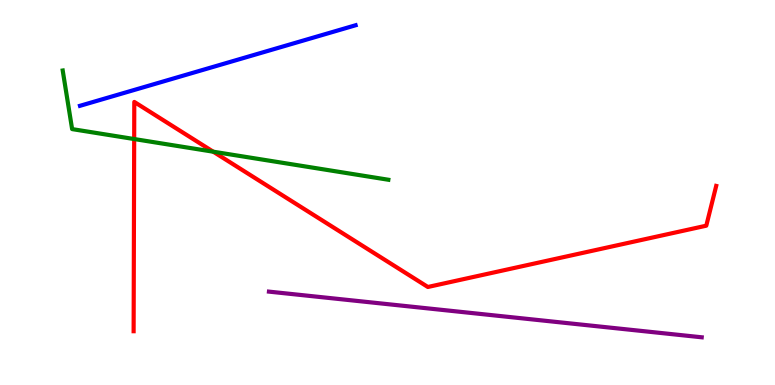[{'lines': ['blue', 'red'], 'intersections': []}, {'lines': ['green', 'red'], 'intersections': [{'x': 1.73, 'y': 6.39}, {'x': 2.75, 'y': 6.06}]}, {'lines': ['purple', 'red'], 'intersections': []}, {'lines': ['blue', 'green'], 'intersections': []}, {'lines': ['blue', 'purple'], 'intersections': []}, {'lines': ['green', 'purple'], 'intersections': []}]